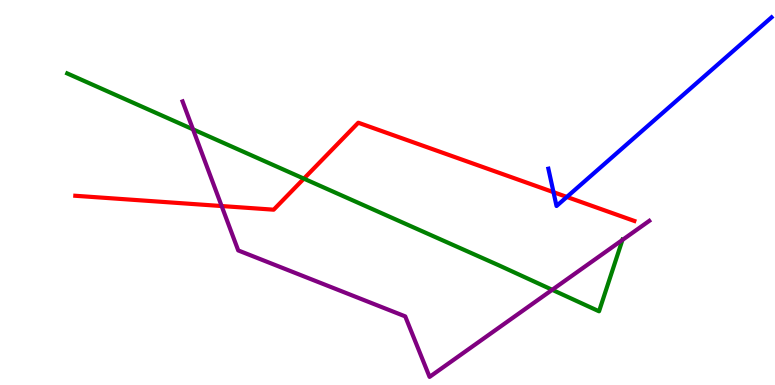[{'lines': ['blue', 'red'], 'intersections': [{'x': 7.14, 'y': 5.01}, {'x': 7.31, 'y': 4.88}]}, {'lines': ['green', 'red'], 'intersections': [{'x': 3.92, 'y': 5.36}]}, {'lines': ['purple', 'red'], 'intersections': [{'x': 2.86, 'y': 4.65}]}, {'lines': ['blue', 'green'], 'intersections': []}, {'lines': ['blue', 'purple'], 'intersections': []}, {'lines': ['green', 'purple'], 'intersections': [{'x': 2.49, 'y': 6.64}, {'x': 7.13, 'y': 2.47}, {'x': 8.03, 'y': 3.77}]}]